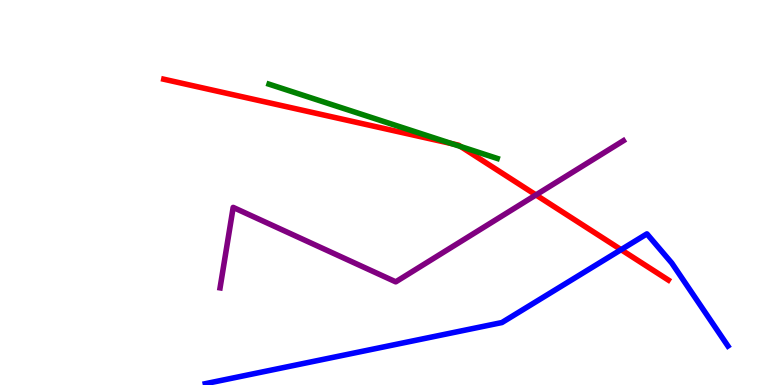[{'lines': ['blue', 'red'], 'intersections': [{'x': 8.01, 'y': 3.52}]}, {'lines': ['green', 'red'], 'intersections': [{'x': 5.83, 'y': 6.27}, {'x': 5.94, 'y': 6.19}]}, {'lines': ['purple', 'red'], 'intersections': [{'x': 6.92, 'y': 4.94}]}, {'lines': ['blue', 'green'], 'intersections': []}, {'lines': ['blue', 'purple'], 'intersections': []}, {'lines': ['green', 'purple'], 'intersections': []}]